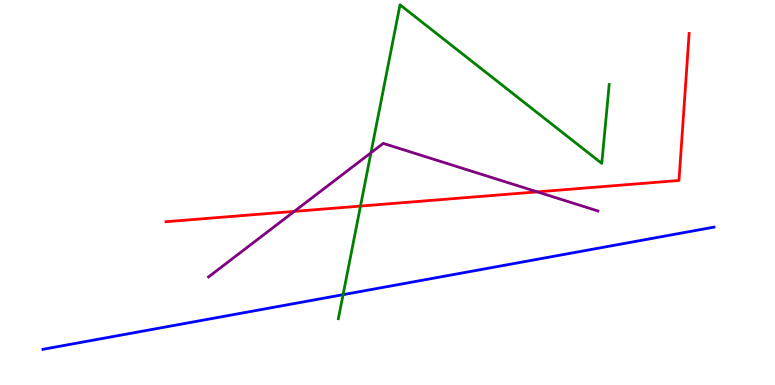[{'lines': ['blue', 'red'], 'intersections': []}, {'lines': ['green', 'red'], 'intersections': [{'x': 4.65, 'y': 4.65}]}, {'lines': ['purple', 'red'], 'intersections': [{'x': 3.8, 'y': 4.51}, {'x': 6.93, 'y': 5.02}]}, {'lines': ['blue', 'green'], 'intersections': [{'x': 4.43, 'y': 2.35}]}, {'lines': ['blue', 'purple'], 'intersections': []}, {'lines': ['green', 'purple'], 'intersections': [{'x': 4.79, 'y': 6.03}]}]